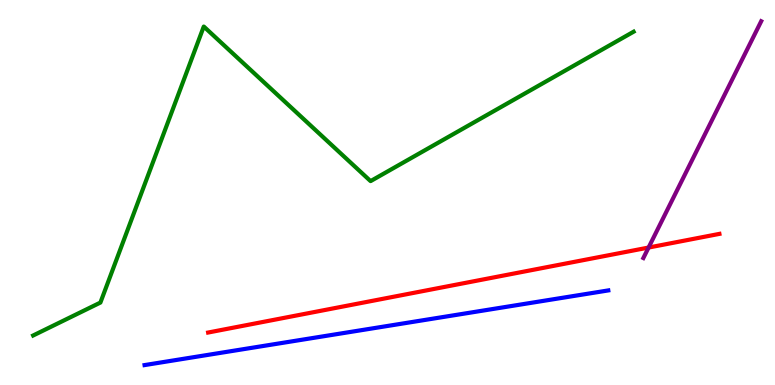[{'lines': ['blue', 'red'], 'intersections': []}, {'lines': ['green', 'red'], 'intersections': []}, {'lines': ['purple', 'red'], 'intersections': [{'x': 8.37, 'y': 3.57}]}, {'lines': ['blue', 'green'], 'intersections': []}, {'lines': ['blue', 'purple'], 'intersections': []}, {'lines': ['green', 'purple'], 'intersections': []}]